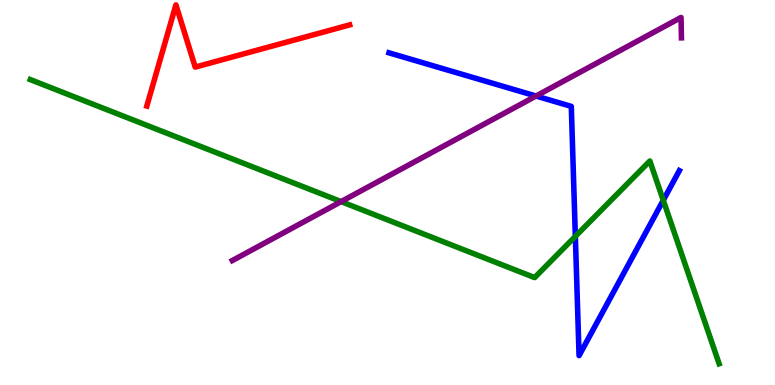[{'lines': ['blue', 'red'], 'intersections': []}, {'lines': ['green', 'red'], 'intersections': []}, {'lines': ['purple', 'red'], 'intersections': []}, {'lines': ['blue', 'green'], 'intersections': [{'x': 7.42, 'y': 3.86}, {'x': 8.56, 'y': 4.8}]}, {'lines': ['blue', 'purple'], 'intersections': [{'x': 6.92, 'y': 7.51}]}, {'lines': ['green', 'purple'], 'intersections': [{'x': 4.4, 'y': 4.76}]}]